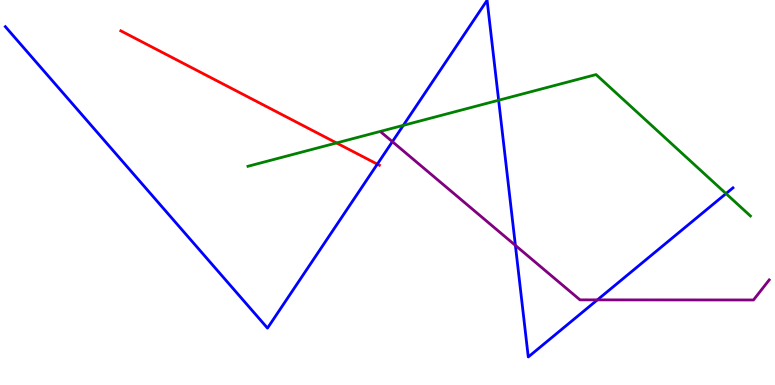[{'lines': ['blue', 'red'], 'intersections': [{'x': 4.87, 'y': 5.74}]}, {'lines': ['green', 'red'], 'intersections': [{'x': 4.34, 'y': 6.29}]}, {'lines': ['purple', 'red'], 'intersections': []}, {'lines': ['blue', 'green'], 'intersections': [{'x': 5.2, 'y': 6.74}, {'x': 6.43, 'y': 7.4}, {'x': 9.37, 'y': 4.97}]}, {'lines': ['blue', 'purple'], 'intersections': [{'x': 5.06, 'y': 6.32}, {'x': 6.65, 'y': 3.63}, {'x': 7.71, 'y': 2.21}]}, {'lines': ['green', 'purple'], 'intersections': []}]